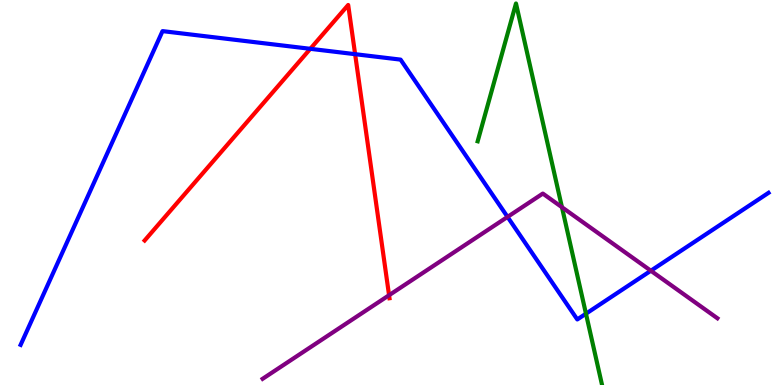[{'lines': ['blue', 'red'], 'intersections': [{'x': 4.0, 'y': 8.73}, {'x': 4.58, 'y': 8.59}]}, {'lines': ['green', 'red'], 'intersections': []}, {'lines': ['purple', 'red'], 'intersections': [{'x': 5.02, 'y': 2.33}]}, {'lines': ['blue', 'green'], 'intersections': [{'x': 7.56, 'y': 1.85}]}, {'lines': ['blue', 'purple'], 'intersections': [{'x': 6.55, 'y': 4.37}, {'x': 8.4, 'y': 2.97}]}, {'lines': ['green', 'purple'], 'intersections': [{'x': 7.25, 'y': 4.62}]}]